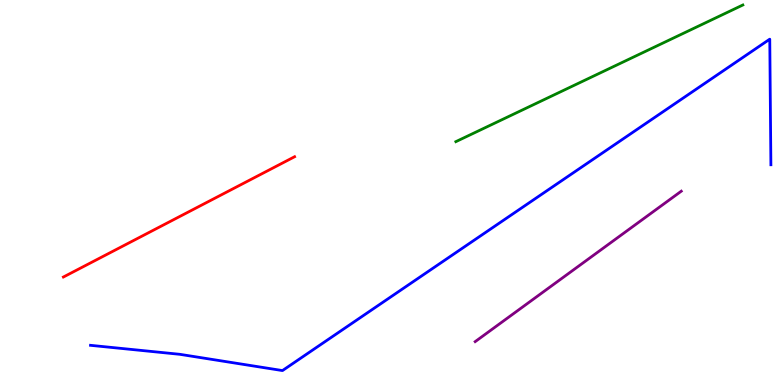[{'lines': ['blue', 'red'], 'intersections': []}, {'lines': ['green', 'red'], 'intersections': []}, {'lines': ['purple', 'red'], 'intersections': []}, {'lines': ['blue', 'green'], 'intersections': []}, {'lines': ['blue', 'purple'], 'intersections': []}, {'lines': ['green', 'purple'], 'intersections': []}]